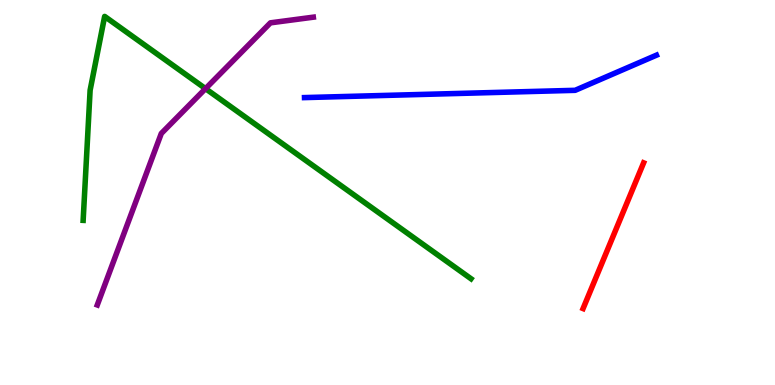[{'lines': ['blue', 'red'], 'intersections': []}, {'lines': ['green', 'red'], 'intersections': []}, {'lines': ['purple', 'red'], 'intersections': []}, {'lines': ['blue', 'green'], 'intersections': []}, {'lines': ['blue', 'purple'], 'intersections': []}, {'lines': ['green', 'purple'], 'intersections': [{'x': 2.65, 'y': 7.7}]}]